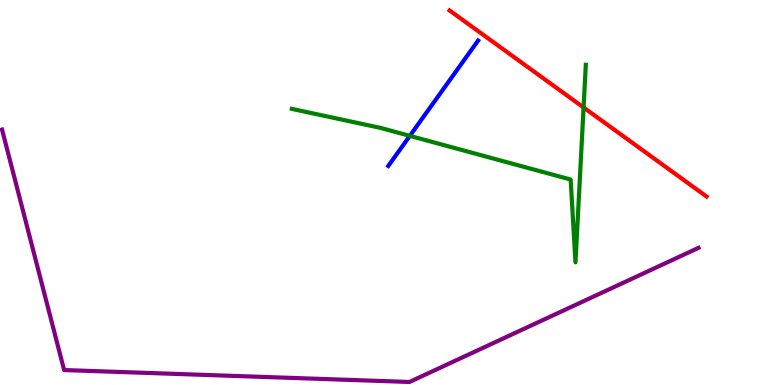[{'lines': ['blue', 'red'], 'intersections': []}, {'lines': ['green', 'red'], 'intersections': [{'x': 7.53, 'y': 7.21}]}, {'lines': ['purple', 'red'], 'intersections': []}, {'lines': ['blue', 'green'], 'intersections': [{'x': 5.29, 'y': 6.47}]}, {'lines': ['blue', 'purple'], 'intersections': []}, {'lines': ['green', 'purple'], 'intersections': []}]